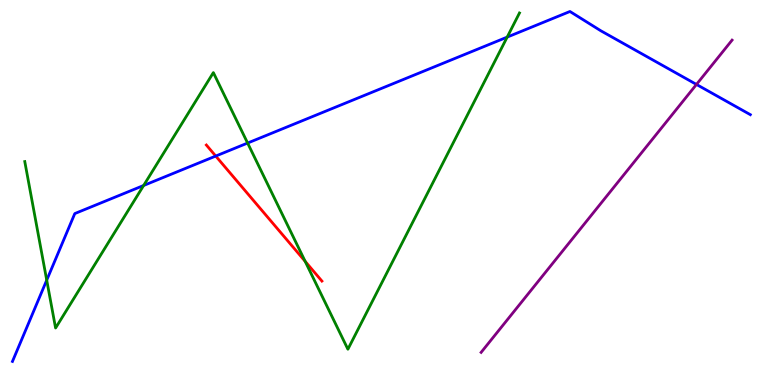[{'lines': ['blue', 'red'], 'intersections': [{'x': 2.78, 'y': 5.95}]}, {'lines': ['green', 'red'], 'intersections': [{'x': 3.94, 'y': 3.21}]}, {'lines': ['purple', 'red'], 'intersections': []}, {'lines': ['blue', 'green'], 'intersections': [{'x': 0.603, 'y': 2.72}, {'x': 1.85, 'y': 5.18}, {'x': 3.2, 'y': 6.28}, {'x': 6.54, 'y': 9.04}]}, {'lines': ['blue', 'purple'], 'intersections': [{'x': 8.99, 'y': 7.81}]}, {'lines': ['green', 'purple'], 'intersections': []}]